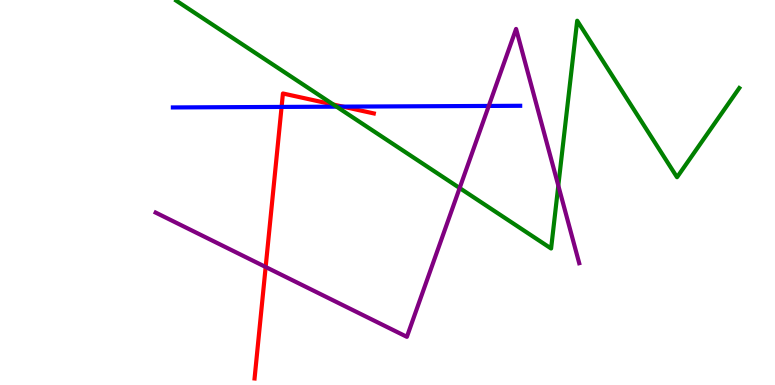[{'lines': ['blue', 'red'], 'intersections': [{'x': 3.63, 'y': 7.22}, {'x': 4.42, 'y': 7.23}]}, {'lines': ['green', 'red'], 'intersections': [{'x': 4.3, 'y': 7.28}]}, {'lines': ['purple', 'red'], 'intersections': [{'x': 3.43, 'y': 3.07}]}, {'lines': ['blue', 'green'], 'intersections': [{'x': 4.34, 'y': 7.23}]}, {'lines': ['blue', 'purple'], 'intersections': [{'x': 6.31, 'y': 7.25}]}, {'lines': ['green', 'purple'], 'intersections': [{'x': 5.93, 'y': 5.12}, {'x': 7.2, 'y': 5.18}]}]